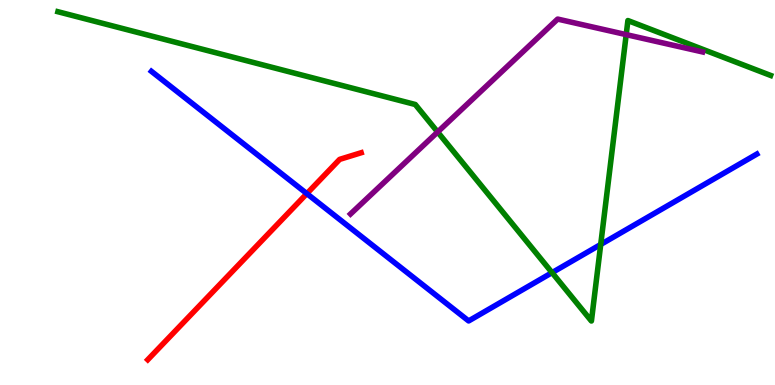[{'lines': ['blue', 'red'], 'intersections': [{'x': 3.96, 'y': 4.97}]}, {'lines': ['green', 'red'], 'intersections': []}, {'lines': ['purple', 'red'], 'intersections': []}, {'lines': ['blue', 'green'], 'intersections': [{'x': 7.12, 'y': 2.92}, {'x': 7.75, 'y': 3.65}]}, {'lines': ['blue', 'purple'], 'intersections': []}, {'lines': ['green', 'purple'], 'intersections': [{'x': 5.65, 'y': 6.57}, {'x': 8.08, 'y': 9.1}]}]